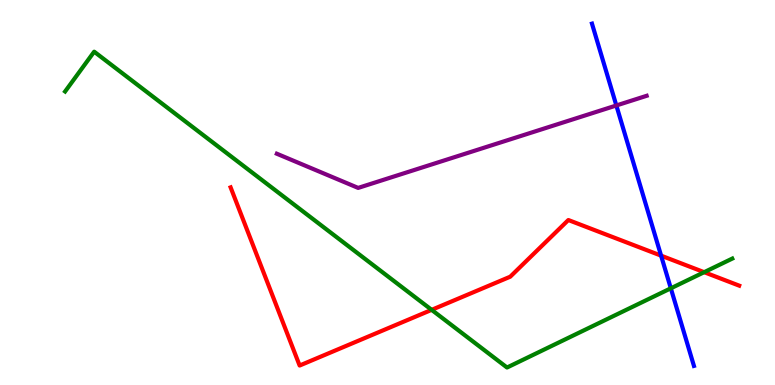[{'lines': ['blue', 'red'], 'intersections': [{'x': 8.53, 'y': 3.36}]}, {'lines': ['green', 'red'], 'intersections': [{'x': 5.57, 'y': 1.95}, {'x': 9.09, 'y': 2.93}]}, {'lines': ['purple', 'red'], 'intersections': []}, {'lines': ['blue', 'green'], 'intersections': [{'x': 8.66, 'y': 2.51}]}, {'lines': ['blue', 'purple'], 'intersections': [{'x': 7.95, 'y': 7.26}]}, {'lines': ['green', 'purple'], 'intersections': []}]